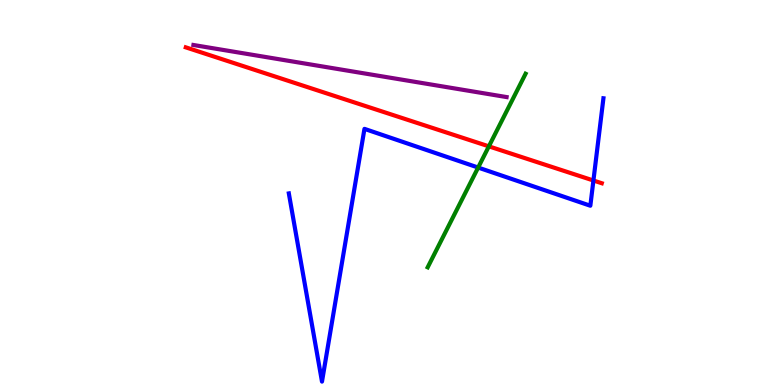[{'lines': ['blue', 'red'], 'intersections': [{'x': 7.66, 'y': 5.31}]}, {'lines': ['green', 'red'], 'intersections': [{'x': 6.31, 'y': 6.2}]}, {'lines': ['purple', 'red'], 'intersections': []}, {'lines': ['blue', 'green'], 'intersections': [{'x': 6.17, 'y': 5.65}]}, {'lines': ['blue', 'purple'], 'intersections': []}, {'lines': ['green', 'purple'], 'intersections': []}]